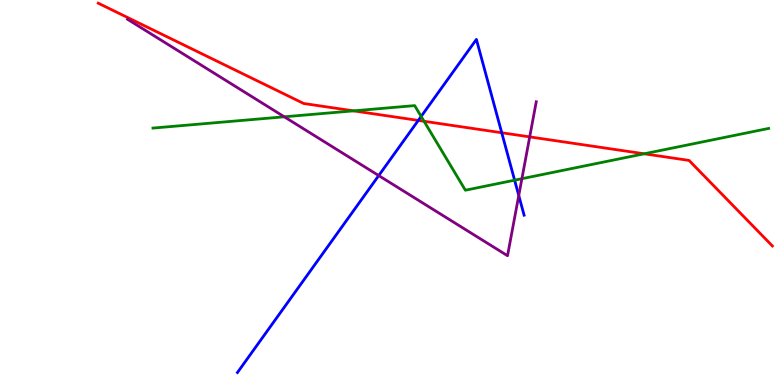[{'lines': ['blue', 'red'], 'intersections': [{'x': 5.4, 'y': 6.87}, {'x': 6.47, 'y': 6.55}]}, {'lines': ['green', 'red'], 'intersections': [{'x': 4.56, 'y': 7.12}, {'x': 5.47, 'y': 6.85}, {'x': 8.31, 'y': 6.01}]}, {'lines': ['purple', 'red'], 'intersections': [{'x': 6.83, 'y': 6.44}]}, {'lines': ['blue', 'green'], 'intersections': [{'x': 5.43, 'y': 6.98}, {'x': 6.64, 'y': 5.32}]}, {'lines': ['blue', 'purple'], 'intersections': [{'x': 4.89, 'y': 5.44}, {'x': 6.69, 'y': 4.92}]}, {'lines': ['green', 'purple'], 'intersections': [{'x': 3.67, 'y': 6.97}, {'x': 6.73, 'y': 5.36}]}]